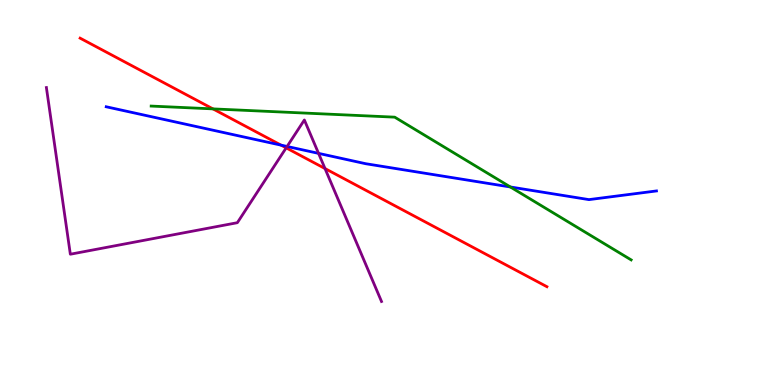[{'lines': ['blue', 'red'], 'intersections': [{'x': 3.63, 'y': 6.23}]}, {'lines': ['green', 'red'], 'intersections': [{'x': 2.75, 'y': 7.17}]}, {'lines': ['purple', 'red'], 'intersections': [{'x': 3.69, 'y': 6.16}, {'x': 4.19, 'y': 5.62}]}, {'lines': ['blue', 'green'], 'intersections': [{'x': 6.59, 'y': 5.14}]}, {'lines': ['blue', 'purple'], 'intersections': [{'x': 3.7, 'y': 6.2}, {'x': 4.11, 'y': 6.02}]}, {'lines': ['green', 'purple'], 'intersections': []}]